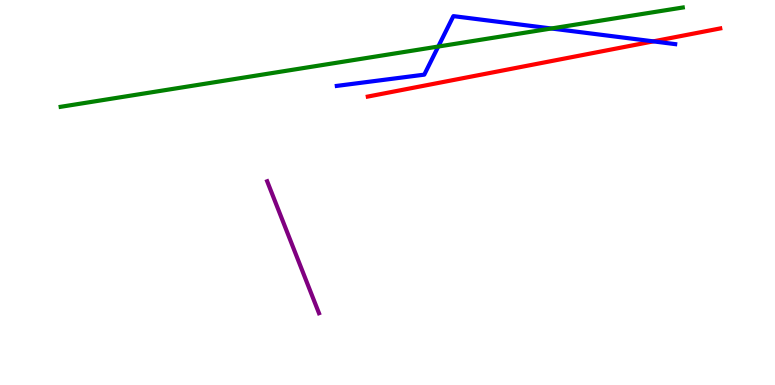[{'lines': ['blue', 'red'], 'intersections': [{'x': 8.43, 'y': 8.93}]}, {'lines': ['green', 'red'], 'intersections': []}, {'lines': ['purple', 'red'], 'intersections': []}, {'lines': ['blue', 'green'], 'intersections': [{'x': 5.65, 'y': 8.79}, {'x': 7.11, 'y': 9.26}]}, {'lines': ['blue', 'purple'], 'intersections': []}, {'lines': ['green', 'purple'], 'intersections': []}]